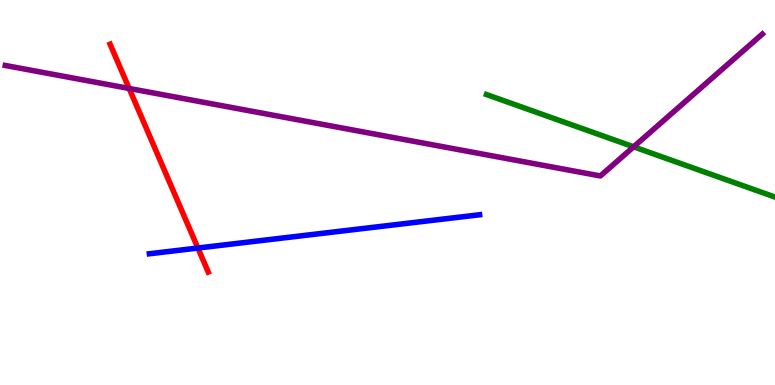[{'lines': ['blue', 'red'], 'intersections': [{'x': 2.55, 'y': 3.56}]}, {'lines': ['green', 'red'], 'intersections': []}, {'lines': ['purple', 'red'], 'intersections': [{'x': 1.67, 'y': 7.7}]}, {'lines': ['blue', 'green'], 'intersections': []}, {'lines': ['blue', 'purple'], 'intersections': []}, {'lines': ['green', 'purple'], 'intersections': [{'x': 8.18, 'y': 6.19}]}]